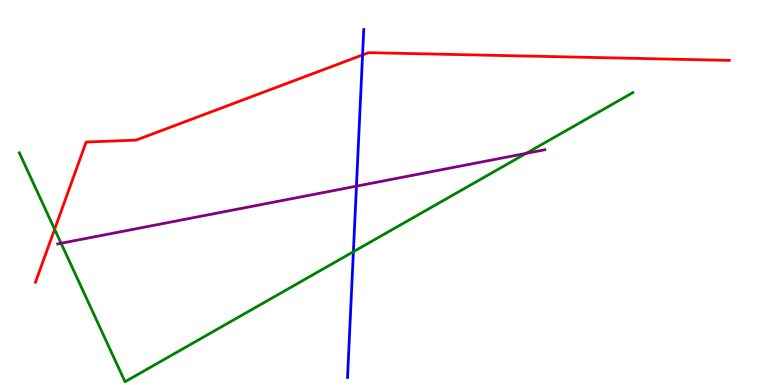[{'lines': ['blue', 'red'], 'intersections': [{'x': 4.68, 'y': 8.57}]}, {'lines': ['green', 'red'], 'intersections': [{'x': 0.705, 'y': 4.05}]}, {'lines': ['purple', 'red'], 'intersections': []}, {'lines': ['blue', 'green'], 'intersections': [{'x': 4.56, 'y': 3.46}]}, {'lines': ['blue', 'purple'], 'intersections': [{'x': 4.6, 'y': 5.16}]}, {'lines': ['green', 'purple'], 'intersections': [{'x': 0.788, 'y': 3.68}, {'x': 6.79, 'y': 6.02}]}]